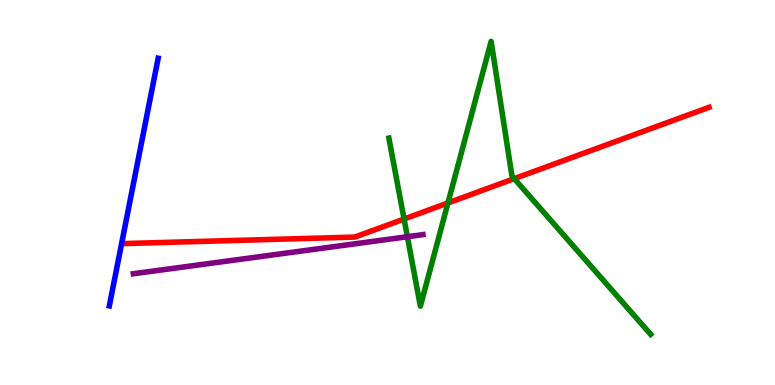[{'lines': ['blue', 'red'], 'intersections': []}, {'lines': ['green', 'red'], 'intersections': [{'x': 5.21, 'y': 4.31}, {'x': 5.78, 'y': 4.73}, {'x': 6.64, 'y': 5.36}]}, {'lines': ['purple', 'red'], 'intersections': []}, {'lines': ['blue', 'green'], 'intersections': []}, {'lines': ['blue', 'purple'], 'intersections': []}, {'lines': ['green', 'purple'], 'intersections': [{'x': 5.26, 'y': 3.85}]}]